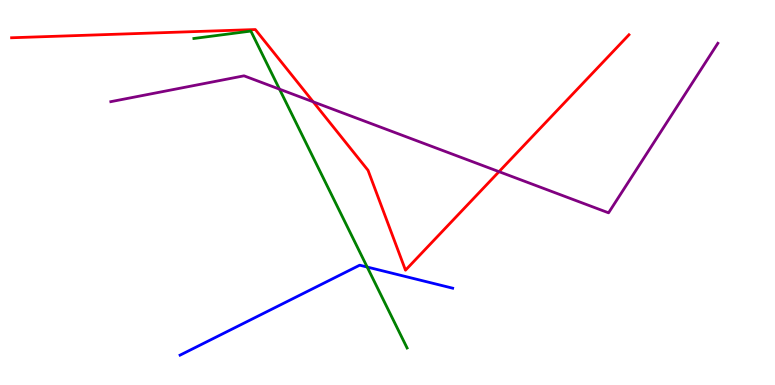[{'lines': ['blue', 'red'], 'intersections': []}, {'lines': ['green', 'red'], 'intersections': []}, {'lines': ['purple', 'red'], 'intersections': [{'x': 4.04, 'y': 7.36}, {'x': 6.44, 'y': 5.54}]}, {'lines': ['blue', 'green'], 'intersections': [{'x': 4.74, 'y': 3.06}]}, {'lines': ['blue', 'purple'], 'intersections': []}, {'lines': ['green', 'purple'], 'intersections': [{'x': 3.61, 'y': 7.68}]}]